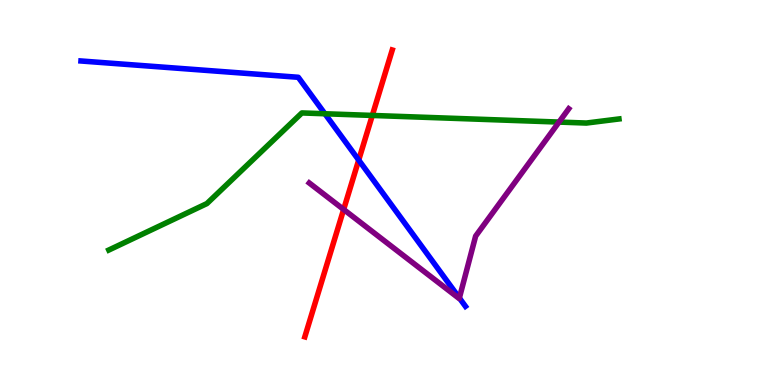[{'lines': ['blue', 'red'], 'intersections': [{'x': 4.63, 'y': 5.84}]}, {'lines': ['green', 'red'], 'intersections': [{'x': 4.8, 'y': 7.0}]}, {'lines': ['purple', 'red'], 'intersections': [{'x': 4.43, 'y': 4.56}]}, {'lines': ['blue', 'green'], 'intersections': [{'x': 4.19, 'y': 7.05}]}, {'lines': ['blue', 'purple'], 'intersections': [{'x': 5.93, 'y': 2.26}]}, {'lines': ['green', 'purple'], 'intersections': [{'x': 7.21, 'y': 6.83}]}]